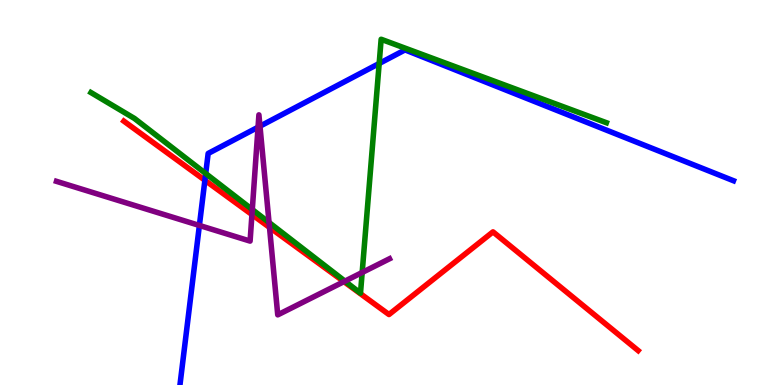[{'lines': ['blue', 'red'], 'intersections': [{'x': 2.64, 'y': 5.32}]}, {'lines': ['green', 'red'], 'intersections': []}, {'lines': ['purple', 'red'], 'intersections': [{'x': 3.25, 'y': 4.43}, {'x': 3.48, 'y': 4.09}, {'x': 4.44, 'y': 2.68}]}, {'lines': ['blue', 'green'], 'intersections': [{'x': 2.65, 'y': 5.49}, {'x': 4.89, 'y': 8.35}]}, {'lines': ['blue', 'purple'], 'intersections': [{'x': 2.57, 'y': 4.14}, {'x': 3.33, 'y': 6.7}, {'x': 3.35, 'y': 6.72}]}, {'lines': ['green', 'purple'], 'intersections': [{'x': 3.26, 'y': 4.56}, {'x': 3.47, 'y': 4.22}, {'x': 4.45, 'y': 2.7}, {'x': 4.67, 'y': 2.92}]}]